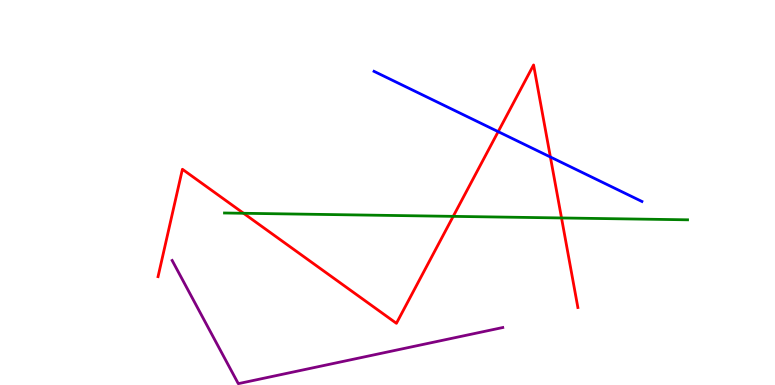[{'lines': ['blue', 'red'], 'intersections': [{'x': 6.43, 'y': 6.58}, {'x': 7.1, 'y': 5.92}]}, {'lines': ['green', 'red'], 'intersections': [{'x': 3.14, 'y': 4.46}, {'x': 5.85, 'y': 4.38}, {'x': 7.25, 'y': 4.34}]}, {'lines': ['purple', 'red'], 'intersections': []}, {'lines': ['blue', 'green'], 'intersections': []}, {'lines': ['blue', 'purple'], 'intersections': []}, {'lines': ['green', 'purple'], 'intersections': []}]